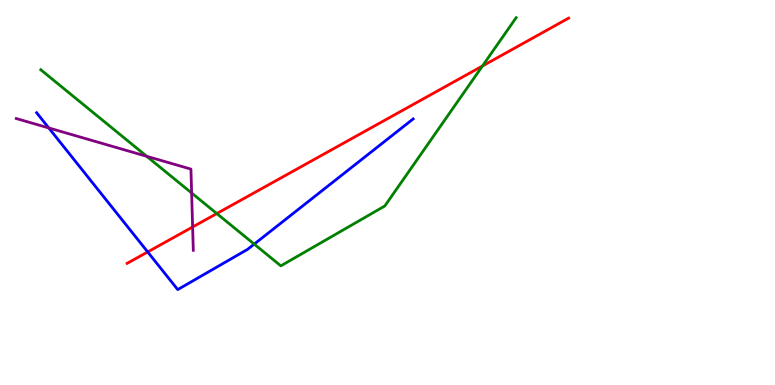[{'lines': ['blue', 'red'], 'intersections': [{'x': 1.91, 'y': 3.46}]}, {'lines': ['green', 'red'], 'intersections': [{'x': 2.8, 'y': 4.45}, {'x': 6.23, 'y': 8.29}]}, {'lines': ['purple', 'red'], 'intersections': [{'x': 2.49, 'y': 4.1}]}, {'lines': ['blue', 'green'], 'intersections': [{'x': 3.28, 'y': 3.66}]}, {'lines': ['blue', 'purple'], 'intersections': [{'x': 0.629, 'y': 6.68}]}, {'lines': ['green', 'purple'], 'intersections': [{'x': 1.89, 'y': 5.94}, {'x': 2.47, 'y': 4.99}]}]